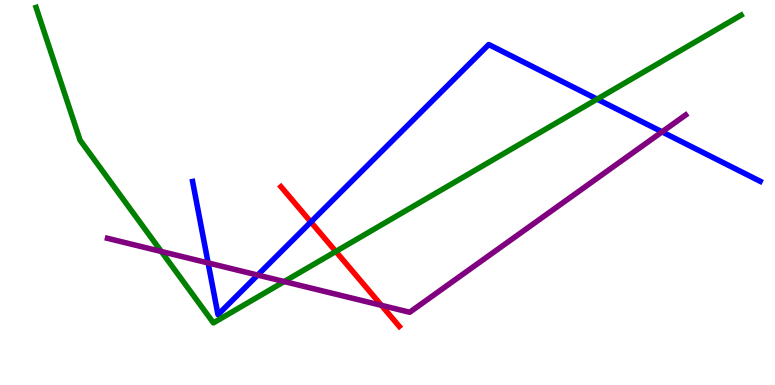[{'lines': ['blue', 'red'], 'intersections': [{'x': 4.01, 'y': 4.23}]}, {'lines': ['green', 'red'], 'intersections': [{'x': 4.33, 'y': 3.47}]}, {'lines': ['purple', 'red'], 'intersections': [{'x': 4.92, 'y': 2.07}]}, {'lines': ['blue', 'green'], 'intersections': [{'x': 7.7, 'y': 7.43}]}, {'lines': ['blue', 'purple'], 'intersections': [{'x': 2.69, 'y': 3.17}, {'x': 3.32, 'y': 2.86}, {'x': 8.54, 'y': 6.58}]}, {'lines': ['green', 'purple'], 'intersections': [{'x': 2.08, 'y': 3.47}, {'x': 3.67, 'y': 2.69}]}]